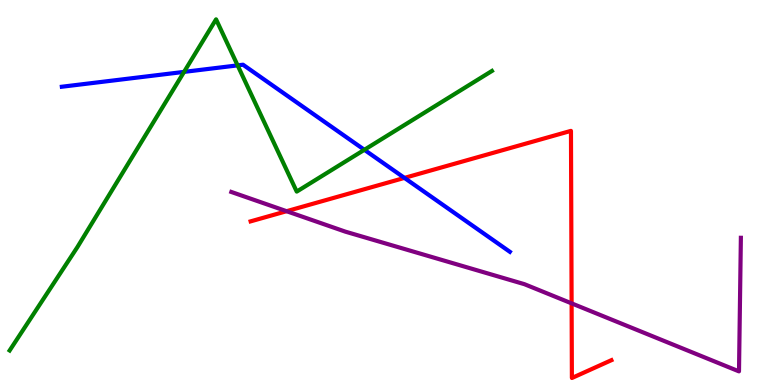[{'lines': ['blue', 'red'], 'intersections': [{'x': 5.22, 'y': 5.38}]}, {'lines': ['green', 'red'], 'intersections': []}, {'lines': ['purple', 'red'], 'intersections': [{'x': 3.7, 'y': 4.51}, {'x': 7.38, 'y': 2.12}]}, {'lines': ['blue', 'green'], 'intersections': [{'x': 2.38, 'y': 8.13}, {'x': 3.07, 'y': 8.3}, {'x': 4.7, 'y': 6.11}]}, {'lines': ['blue', 'purple'], 'intersections': []}, {'lines': ['green', 'purple'], 'intersections': []}]